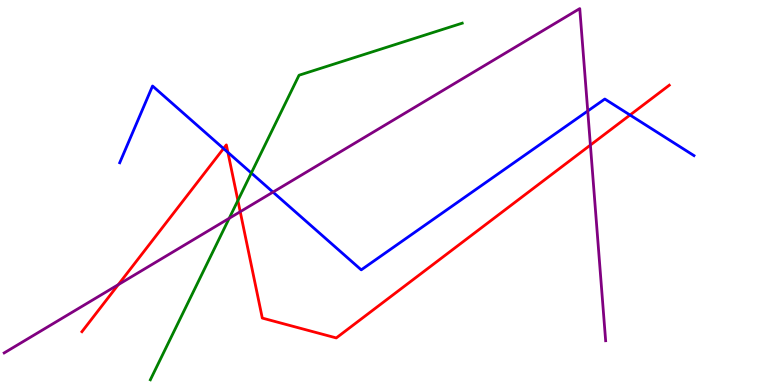[{'lines': ['blue', 'red'], 'intersections': [{'x': 2.88, 'y': 6.14}, {'x': 2.94, 'y': 6.04}, {'x': 8.13, 'y': 7.01}]}, {'lines': ['green', 'red'], 'intersections': [{'x': 3.07, 'y': 4.79}]}, {'lines': ['purple', 'red'], 'intersections': [{'x': 1.53, 'y': 2.61}, {'x': 3.1, 'y': 4.5}, {'x': 7.62, 'y': 6.23}]}, {'lines': ['blue', 'green'], 'intersections': [{'x': 3.24, 'y': 5.51}]}, {'lines': ['blue', 'purple'], 'intersections': [{'x': 3.52, 'y': 5.01}, {'x': 7.58, 'y': 7.12}]}, {'lines': ['green', 'purple'], 'intersections': [{'x': 2.96, 'y': 4.33}]}]